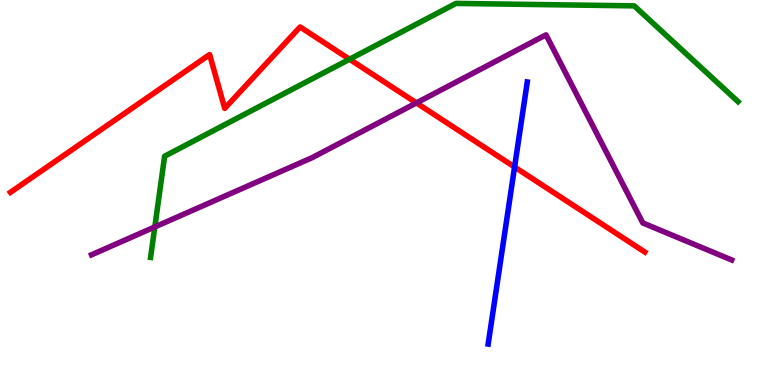[{'lines': ['blue', 'red'], 'intersections': [{'x': 6.64, 'y': 5.66}]}, {'lines': ['green', 'red'], 'intersections': [{'x': 4.51, 'y': 8.46}]}, {'lines': ['purple', 'red'], 'intersections': [{'x': 5.37, 'y': 7.33}]}, {'lines': ['blue', 'green'], 'intersections': []}, {'lines': ['blue', 'purple'], 'intersections': []}, {'lines': ['green', 'purple'], 'intersections': [{'x': 2.0, 'y': 4.11}]}]